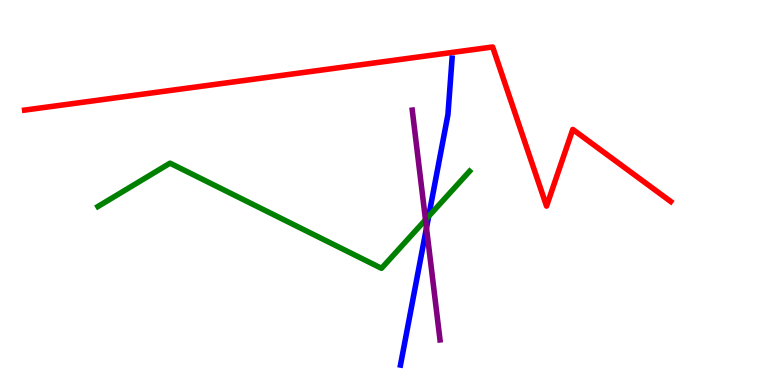[{'lines': ['blue', 'red'], 'intersections': []}, {'lines': ['green', 'red'], 'intersections': []}, {'lines': ['purple', 'red'], 'intersections': []}, {'lines': ['blue', 'green'], 'intersections': [{'x': 5.53, 'y': 4.38}]}, {'lines': ['blue', 'purple'], 'intersections': [{'x': 5.5, 'y': 4.08}]}, {'lines': ['green', 'purple'], 'intersections': [{'x': 5.49, 'y': 4.29}]}]